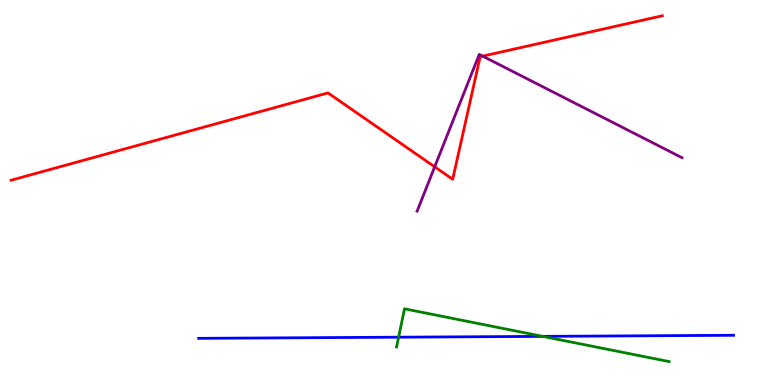[{'lines': ['blue', 'red'], 'intersections': []}, {'lines': ['green', 'red'], 'intersections': []}, {'lines': ['purple', 'red'], 'intersections': [{'x': 5.61, 'y': 5.67}, {'x': 6.23, 'y': 8.54}]}, {'lines': ['blue', 'green'], 'intersections': [{'x': 5.14, 'y': 1.24}, {'x': 7.0, 'y': 1.26}]}, {'lines': ['blue', 'purple'], 'intersections': []}, {'lines': ['green', 'purple'], 'intersections': []}]